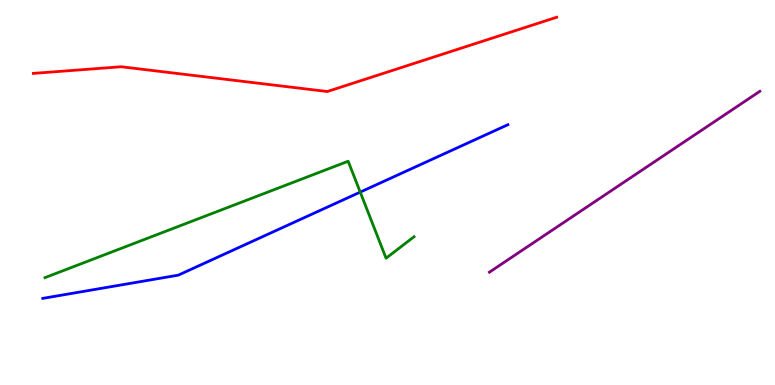[{'lines': ['blue', 'red'], 'intersections': []}, {'lines': ['green', 'red'], 'intersections': []}, {'lines': ['purple', 'red'], 'intersections': []}, {'lines': ['blue', 'green'], 'intersections': [{'x': 4.65, 'y': 5.01}]}, {'lines': ['blue', 'purple'], 'intersections': []}, {'lines': ['green', 'purple'], 'intersections': []}]